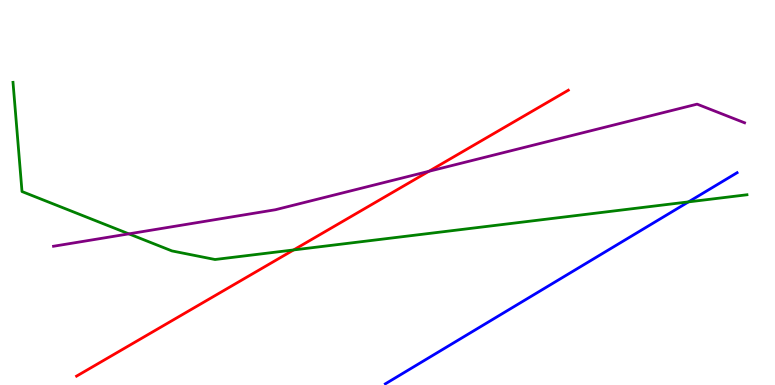[{'lines': ['blue', 'red'], 'intersections': []}, {'lines': ['green', 'red'], 'intersections': [{'x': 3.79, 'y': 3.51}]}, {'lines': ['purple', 'red'], 'intersections': [{'x': 5.53, 'y': 5.55}]}, {'lines': ['blue', 'green'], 'intersections': [{'x': 8.88, 'y': 4.76}]}, {'lines': ['blue', 'purple'], 'intersections': []}, {'lines': ['green', 'purple'], 'intersections': [{'x': 1.66, 'y': 3.93}]}]